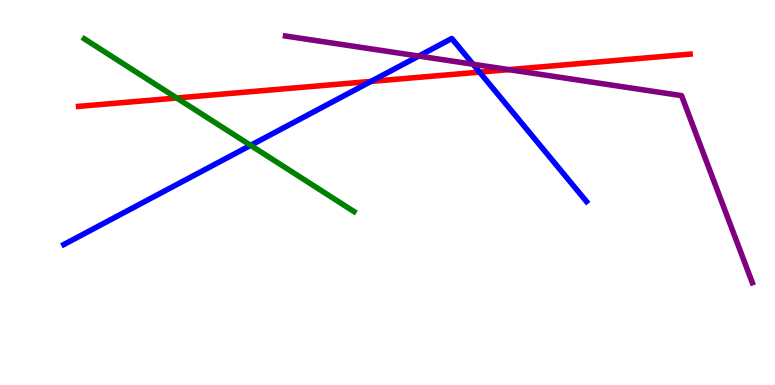[{'lines': ['blue', 'red'], 'intersections': [{'x': 4.79, 'y': 7.89}, {'x': 6.19, 'y': 8.13}]}, {'lines': ['green', 'red'], 'intersections': [{'x': 2.28, 'y': 7.45}]}, {'lines': ['purple', 'red'], 'intersections': [{'x': 6.57, 'y': 8.19}]}, {'lines': ['blue', 'green'], 'intersections': [{'x': 3.23, 'y': 6.22}]}, {'lines': ['blue', 'purple'], 'intersections': [{'x': 5.4, 'y': 8.54}, {'x': 6.1, 'y': 8.33}]}, {'lines': ['green', 'purple'], 'intersections': []}]